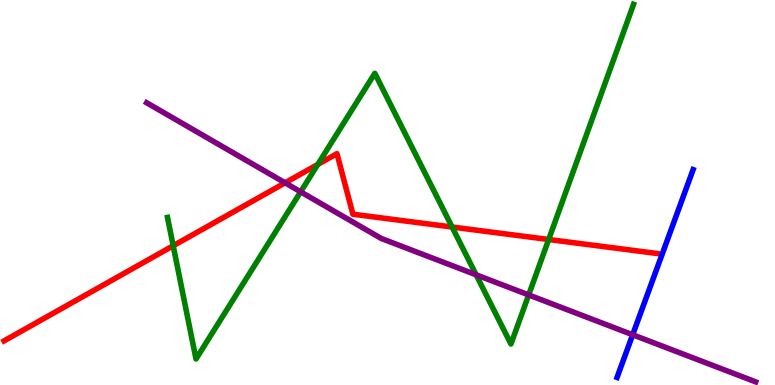[{'lines': ['blue', 'red'], 'intersections': []}, {'lines': ['green', 'red'], 'intersections': [{'x': 2.23, 'y': 3.62}, {'x': 4.1, 'y': 5.73}, {'x': 5.83, 'y': 4.1}, {'x': 7.08, 'y': 3.78}]}, {'lines': ['purple', 'red'], 'intersections': [{'x': 3.68, 'y': 5.25}]}, {'lines': ['blue', 'green'], 'intersections': []}, {'lines': ['blue', 'purple'], 'intersections': [{'x': 8.16, 'y': 1.31}]}, {'lines': ['green', 'purple'], 'intersections': [{'x': 3.88, 'y': 5.02}, {'x': 6.14, 'y': 2.86}, {'x': 6.82, 'y': 2.34}]}]